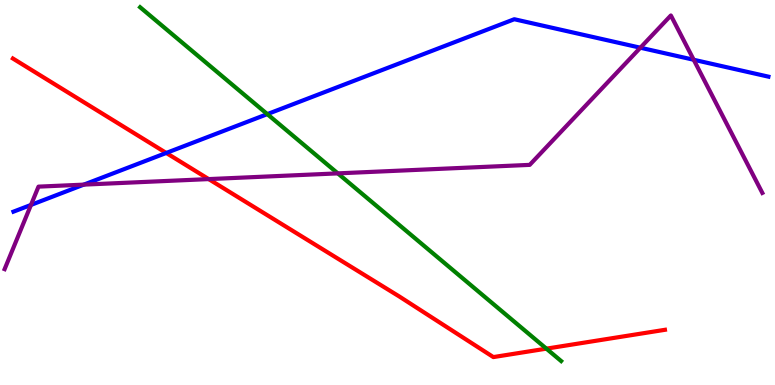[{'lines': ['blue', 'red'], 'intersections': [{'x': 2.15, 'y': 6.03}]}, {'lines': ['green', 'red'], 'intersections': [{'x': 7.05, 'y': 0.944}]}, {'lines': ['purple', 'red'], 'intersections': [{'x': 2.69, 'y': 5.35}]}, {'lines': ['blue', 'green'], 'intersections': [{'x': 3.45, 'y': 7.04}]}, {'lines': ['blue', 'purple'], 'intersections': [{'x': 0.4, 'y': 4.68}, {'x': 1.08, 'y': 5.2}, {'x': 8.26, 'y': 8.76}, {'x': 8.95, 'y': 8.45}]}, {'lines': ['green', 'purple'], 'intersections': [{'x': 4.36, 'y': 5.5}]}]